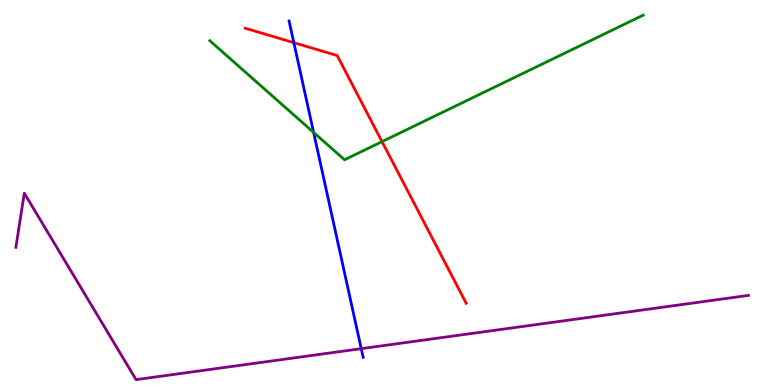[{'lines': ['blue', 'red'], 'intersections': [{'x': 3.79, 'y': 8.89}]}, {'lines': ['green', 'red'], 'intersections': [{'x': 4.93, 'y': 6.32}]}, {'lines': ['purple', 'red'], 'intersections': []}, {'lines': ['blue', 'green'], 'intersections': [{'x': 4.05, 'y': 6.56}]}, {'lines': ['blue', 'purple'], 'intersections': [{'x': 4.66, 'y': 0.944}]}, {'lines': ['green', 'purple'], 'intersections': []}]